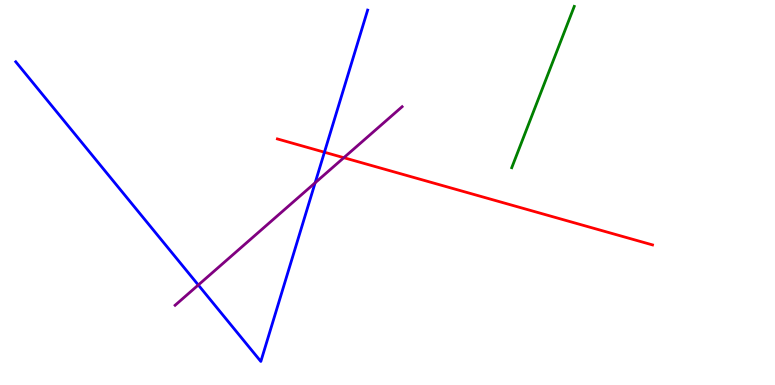[{'lines': ['blue', 'red'], 'intersections': [{'x': 4.19, 'y': 6.05}]}, {'lines': ['green', 'red'], 'intersections': []}, {'lines': ['purple', 'red'], 'intersections': [{'x': 4.44, 'y': 5.9}]}, {'lines': ['blue', 'green'], 'intersections': []}, {'lines': ['blue', 'purple'], 'intersections': [{'x': 2.56, 'y': 2.6}, {'x': 4.07, 'y': 5.25}]}, {'lines': ['green', 'purple'], 'intersections': []}]